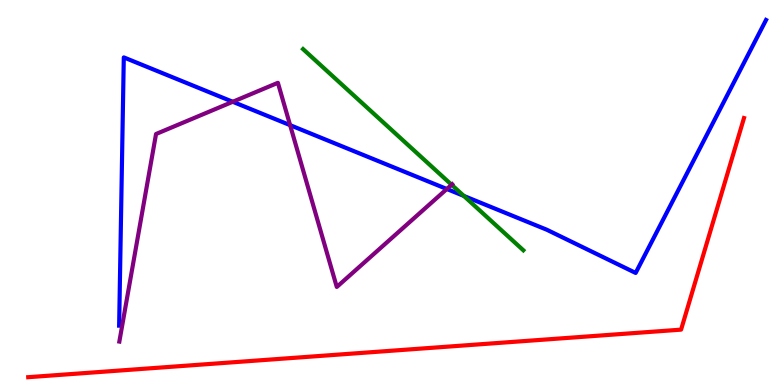[{'lines': ['blue', 'red'], 'intersections': []}, {'lines': ['green', 'red'], 'intersections': []}, {'lines': ['purple', 'red'], 'intersections': []}, {'lines': ['blue', 'green'], 'intersections': [{'x': 5.98, 'y': 4.91}]}, {'lines': ['blue', 'purple'], 'intersections': [{'x': 3.0, 'y': 7.36}, {'x': 3.74, 'y': 6.75}, {'x': 5.77, 'y': 5.09}]}, {'lines': ['green', 'purple'], 'intersections': [{'x': 5.83, 'y': 5.2}]}]